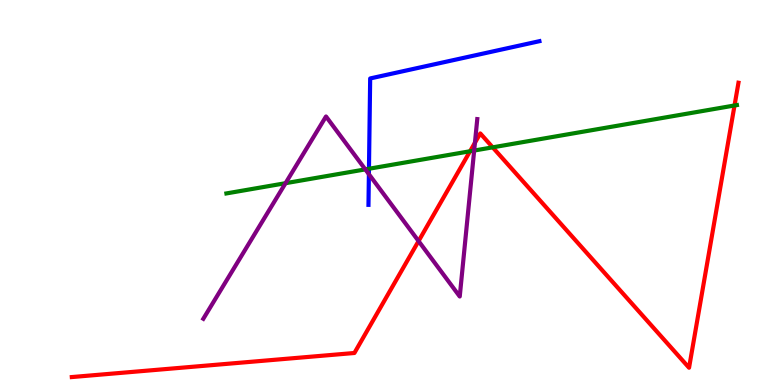[{'lines': ['blue', 'red'], 'intersections': []}, {'lines': ['green', 'red'], 'intersections': [{'x': 6.07, 'y': 6.07}, {'x': 6.36, 'y': 6.17}, {'x': 9.48, 'y': 7.26}]}, {'lines': ['purple', 'red'], 'intersections': [{'x': 5.4, 'y': 3.74}, {'x': 6.13, 'y': 6.29}]}, {'lines': ['blue', 'green'], 'intersections': [{'x': 4.76, 'y': 5.62}]}, {'lines': ['blue', 'purple'], 'intersections': [{'x': 4.76, 'y': 5.48}]}, {'lines': ['green', 'purple'], 'intersections': [{'x': 3.68, 'y': 5.24}, {'x': 4.71, 'y': 5.6}, {'x': 6.12, 'y': 6.09}]}]